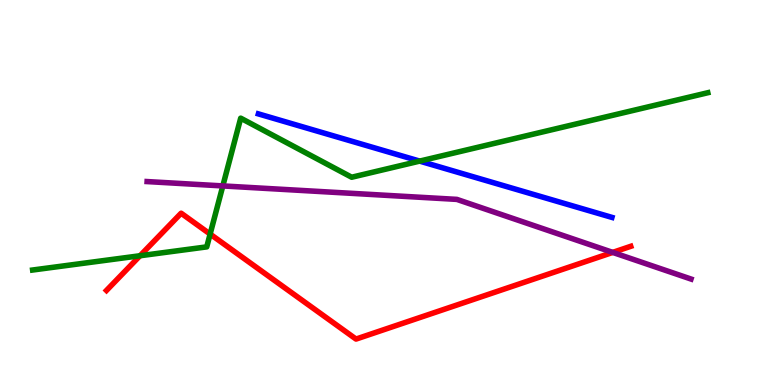[{'lines': ['blue', 'red'], 'intersections': []}, {'lines': ['green', 'red'], 'intersections': [{'x': 1.81, 'y': 3.36}, {'x': 2.71, 'y': 3.92}]}, {'lines': ['purple', 'red'], 'intersections': [{'x': 7.91, 'y': 3.44}]}, {'lines': ['blue', 'green'], 'intersections': [{'x': 5.42, 'y': 5.82}]}, {'lines': ['blue', 'purple'], 'intersections': []}, {'lines': ['green', 'purple'], 'intersections': [{'x': 2.88, 'y': 5.17}]}]